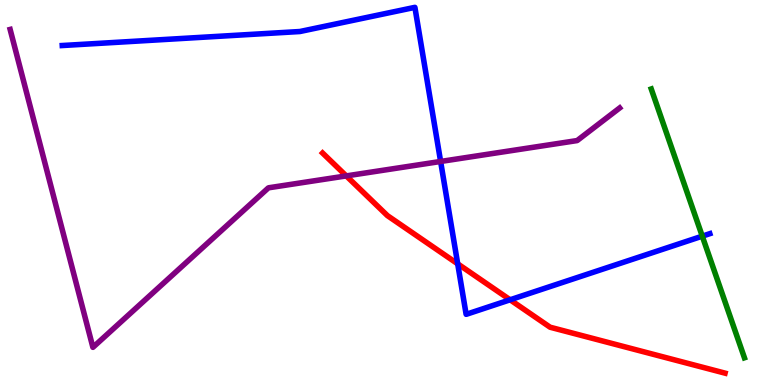[{'lines': ['blue', 'red'], 'intersections': [{'x': 5.91, 'y': 3.15}, {'x': 6.58, 'y': 2.21}]}, {'lines': ['green', 'red'], 'intersections': []}, {'lines': ['purple', 'red'], 'intersections': [{'x': 4.47, 'y': 5.43}]}, {'lines': ['blue', 'green'], 'intersections': [{'x': 9.06, 'y': 3.87}]}, {'lines': ['blue', 'purple'], 'intersections': [{'x': 5.69, 'y': 5.81}]}, {'lines': ['green', 'purple'], 'intersections': []}]